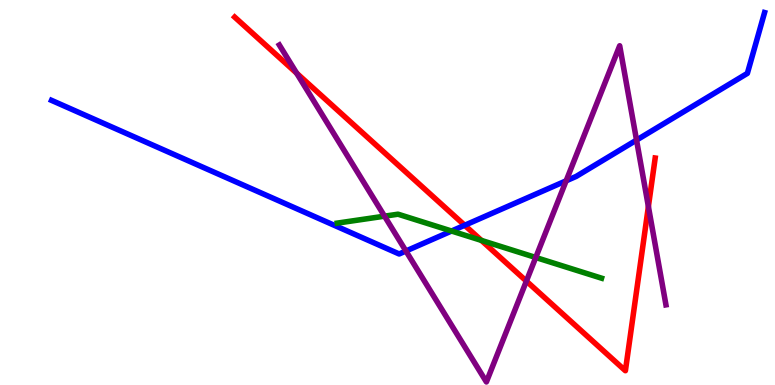[{'lines': ['blue', 'red'], 'intersections': [{'x': 6.0, 'y': 4.15}]}, {'lines': ['green', 'red'], 'intersections': [{'x': 6.21, 'y': 3.76}]}, {'lines': ['purple', 'red'], 'intersections': [{'x': 3.83, 'y': 8.1}, {'x': 6.79, 'y': 2.7}, {'x': 8.37, 'y': 4.64}]}, {'lines': ['blue', 'green'], 'intersections': [{'x': 5.83, 'y': 4.0}]}, {'lines': ['blue', 'purple'], 'intersections': [{'x': 5.24, 'y': 3.48}, {'x': 7.31, 'y': 5.3}, {'x': 8.21, 'y': 6.36}]}, {'lines': ['green', 'purple'], 'intersections': [{'x': 4.96, 'y': 4.38}, {'x': 6.91, 'y': 3.31}]}]